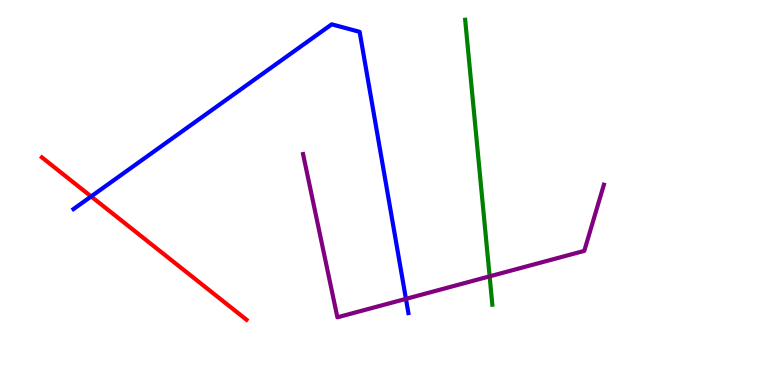[{'lines': ['blue', 'red'], 'intersections': [{'x': 1.18, 'y': 4.9}]}, {'lines': ['green', 'red'], 'intersections': []}, {'lines': ['purple', 'red'], 'intersections': []}, {'lines': ['blue', 'green'], 'intersections': []}, {'lines': ['blue', 'purple'], 'intersections': [{'x': 5.24, 'y': 2.24}]}, {'lines': ['green', 'purple'], 'intersections': [{'x': 6.32, 'y': 2.82}]}]